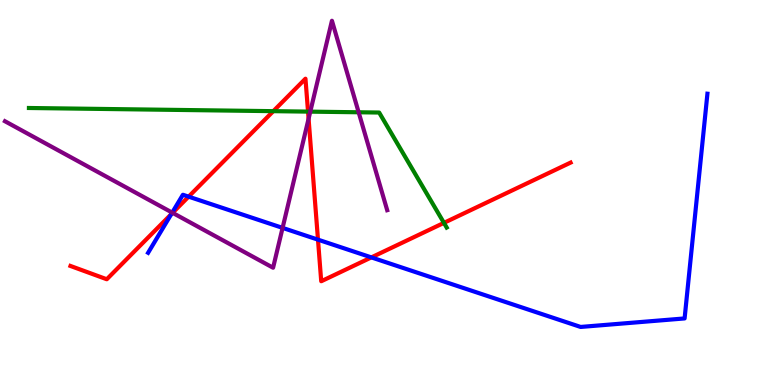[{'lines': ['blue', 'red'], 'intersections': [{'x': 2.21, 'y': 4.44}, {'x': 2.43, 'y': 4.89}, {'x': 4.1, 'y': 3.78}, {'x': 4.79, 'y': 3.31}]}, {'lines': ['green', 'red'], 'intersections': [{'x': 3.53, 'y': 7.11}, {'x': 3.97, 'y': 7.1}, {'x': 5.73, 'y': 4.21}]}, {'lines': ['purple', 'red'], 'intersections': [{'x': 2.23, 'y': 4.47}, {'x': 3.98, 'y': 6.92}]}, {'lines': ['blue', 'green'], 'intersections': []}, {'lines': ['blue', 'purple'], 'intersections': [{'x': 2.22, 'y': 4.48}, {'x': 3.65, 'y': 4.08}]}, {'lines': ['green', 'purple'], 'intersections': [{'x': 4.0, 'y': 7.1}, {'x': 4.63, 'y': 7.08}]}]